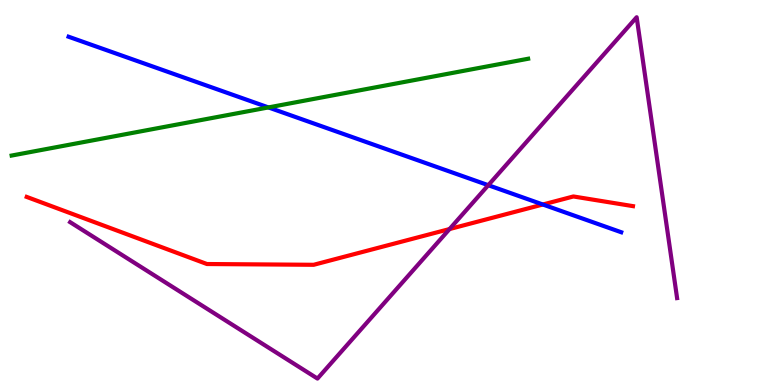[{'lines': ['blue', 'red'], 'intersections': [{'x': 7.0, 'y': 4.69}]}, {'lines': ['green', 'red'], 'intersections': []}, {'lines': ['purple', 'red'], 'intersections': [{'x': 5.8, 'y': 4.05}]}, {'lines': ['blue', 'green'], 'intersections': [{'x': 3.46, 'y': 7.21}]}, {'lines': ['blue', 'purple'], 'intersections': [{'x': 6.3, 'y': 5.19}]}, {'lines': ['green', 'purple'], 'intersections': []}]